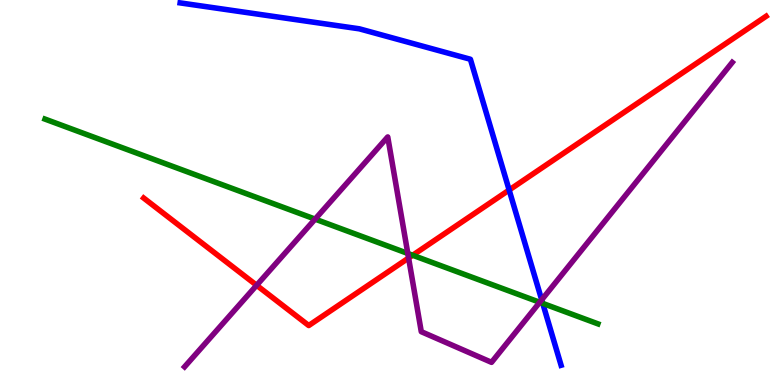[{'lines': ['blue', 'red'], 'intersections': [{'x': 6.57, 'y': 5.06}]}, {'lines': ['green', 'red'], 'intersections': [{'x': 5.32, 'y': 3.37}]}, {'lines': ['purple', 'red'], 'intersections': [{'x': 3.31, 'y': 2.59}, {'x': 5.27, 'y': 3.3}]}, {'lines': ['blue', 'green'], 'intersections': [{'x': 7.0, 'y': 2.12}]}, {'lines': ['blue', 'purple'], 'intersections': [{'x': 6.99, 'y': 2.21}]}, {'lines': ['green', 'purple'], 'intersections': [{'x': 4.07, 'y': 4.31}, {'x': 5.26, 'y': 3.42}, {'x': 6.96, 'y': 2.15}]}]